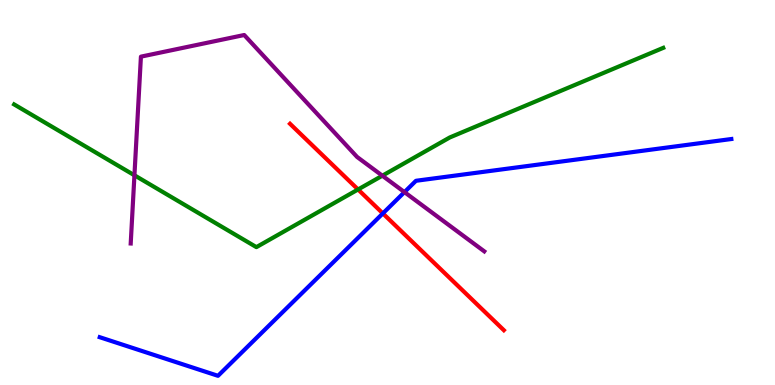[{'lines': ['blue', 'red'], 'intersections': [{'x': 4.94, 'y': 4.46}]}, {'lines': ['green', 'red'], 'intersections': [{'x': 4.62, 'y': 5.08}]}, {'lines': ['purple', 'red'], 'intersections': []}, {'lines': ['blue', 'green'], 'intersections': []}, {'lines': ['blue', 'purple'], 'intersections': [{'x': 5.22, 'y': 5.01}]}, {'lines': ['green', 'purple'], 'intersections': [{'x': 1.73, 'y': 5.45}, {'x': 4.93, 'y': 5.44}]}]